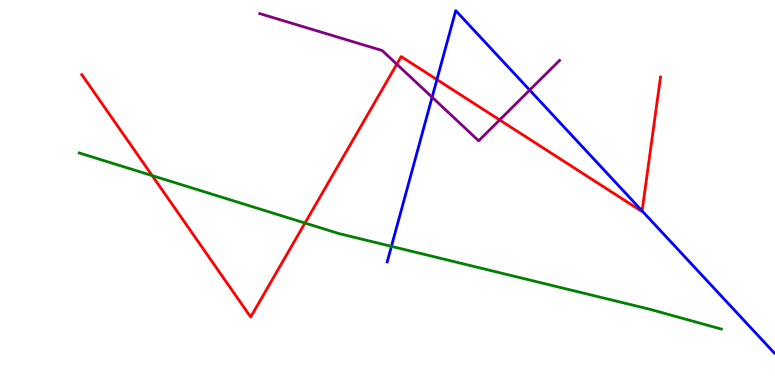[{'lines': ['blue', 'red'], 'intersections': [{'x': 5.64, 'y': 7.93}, {'x': 8.29, 'y': 4.52}]}, {'lines': ['green', 'red'], 'intersections': [{'x': 1.96, 'y': 5.44}, {'x': 3.94, 'y': 4.21}]}, {'lines': ['purple', 'red'], 'intersections': [{'x': 5.12, 'y': 8.33}, {'x': 6.45, 'y': 6.88}]}, {'lines': ['blue', 'green'], 'intersections': [{'x': 5.05, 'y': 3.6}]}, {'lines': ['blue', 'purple'], 'intersections': [{'x': 5.58, 'y': 7.47}, {'x': 6.83, 'y': 7.66}]}, {'lines': ['green', 'purple'], 'intersections': []}]